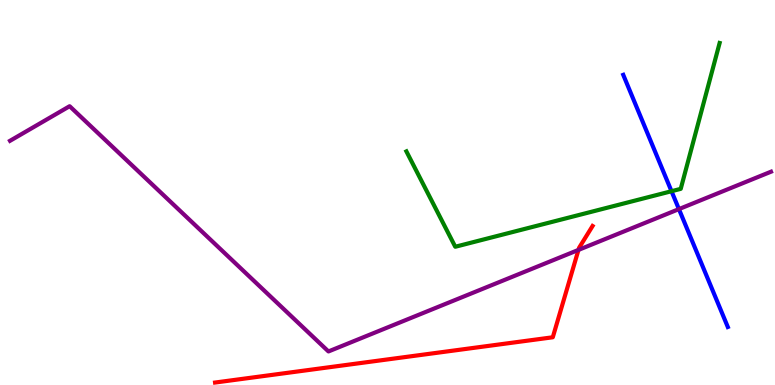[{'lines': ['blue', 'red'], 'intersections': []}, {'lines': ['green', 'red'], 'intersections': []}, {'lines': ['purple', 'red'], 'intersections': [{'x': 7.46, 'y': 3.51}]}, {'lines': ['blue', 'green'], 'intersections': [{'x': 8.66, 'y': 5.03}]}, {'lines': ['blue', 'purple'], 'intersections': [{'x': 8.76, 'y': 4.57}]}, {'lines': ['green', 'purple'], 'intersections': []}]